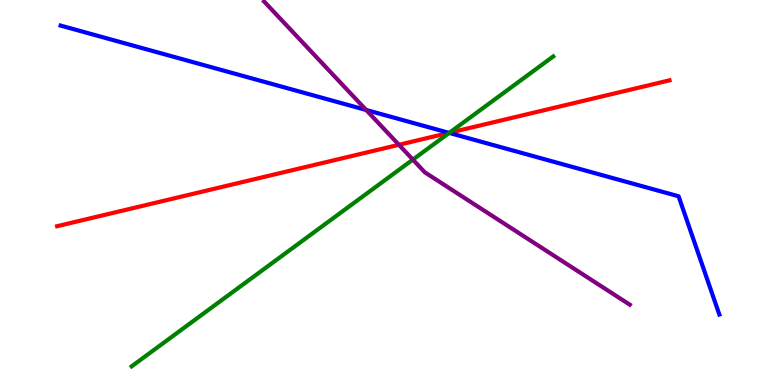[{'lines': ['blue', 'red'], 'intersections': [{'x': 5.79, 'y': 6.55}]}, {'lines': ['green', 'red'], 'intersections': [{'x': 5.8, 'y': 6.55}]}, {'lines': ['purple', 'red'], 'intersections': [{'x': 5.15, 'y': 6.24}]}, {'lines': ['blue', 'green'], 'intersections': [{'x': 5.8, 'y': 6.55}]}, {'lines': ['blue', 'purple'], 'intersections': [{'x': 4.72, 'y': 7.14}]}, {'lines': ['green', 'purple'], 'intersections': [{'x': 5.33, 'y': 5.85}]}]